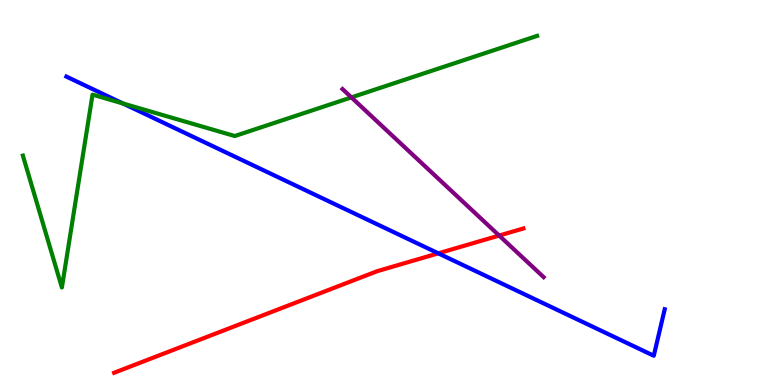[{'lines': ['blue', 'red'], 'intersections': [{'x': 5.66, 'y': 3.42}]}, {'lines': ['green', 'red'], 'intersections': []}, {'lines': ['purple', 'red'], 'intersections': [{'x': 6.44, 'y': 3.88}]}, {'lines': ['blue', 'green'], 'intersections': [{'x': 1.59, 'y': 7.31}]}, {'lines': ['blue', 'purple'], 'intersections': []}, {'lines': ['green', 'purple'], 'intersections': [{'x': 4.53, 'y': 7.47}]}]